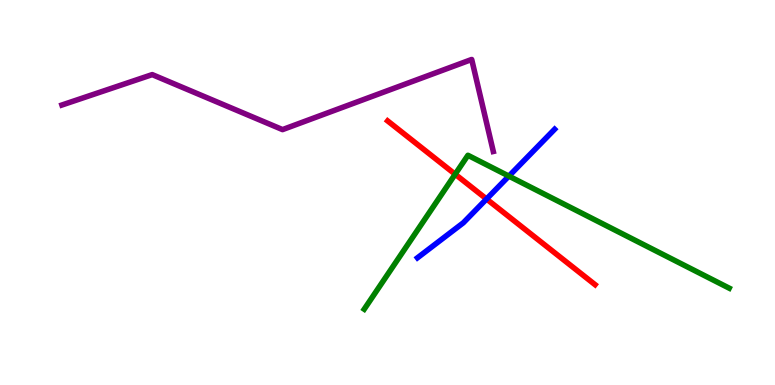[{'lines': ['blue', 'red'], 'intersections': [{'x': 6.28, 'y': 4.83}]}, {'lines': ['green', 'red'], 'intersections': [{'x': 5.87, 'y': 5.47}]}, {'lines': ['purple', 'red'], 'intersections': []}, {'lines': ['blue', 'green'], 'intersections': [{'x': 6.57, 'y': 5.43}]}, {'lines': ['blue', 'purple'], 'intersections': []}, {'lines': ['green', 'purple'], 'intersections': []}]